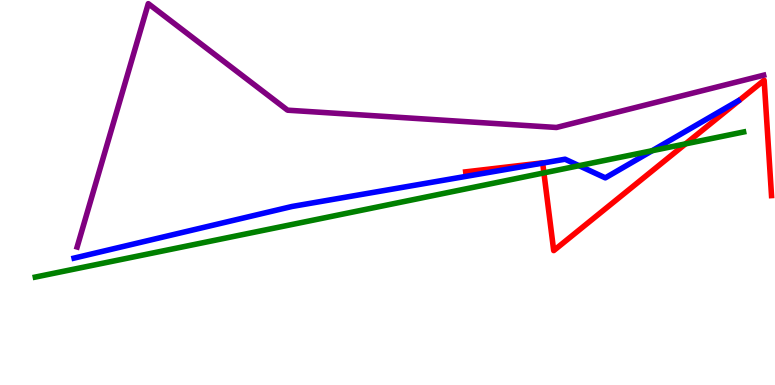[{'lines': ['blue', 'red'], 'intersections': [{'x': 7.0, 'y': 5.76}]}, {'lines': ['green', 'red'], 'intersections': [{'x': 7.02, 'y': 5.51}, {'x': 8.85, 'y': 6.26}]}, {'lines': ['purple', 'red'], 'intersections': []}, {'lines': ['blue', 'green'], 'intersections': [{'x': 7.47, 'y': 5.7}, {'x': 8.41, 'y': 6.09}]}, {'lines': ['blue', 'purple'], 'intersections': []}, {'lines': ['green', 'purple'], 'intersections': []}]